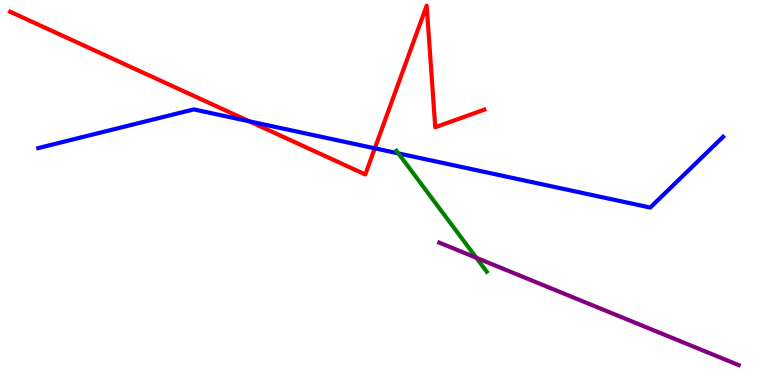[{'lines': ['blue', 'red'], 'intersections': [{'x': 3.22, 'y': 6.85}, {'x': 4.84, 'y': 6.15}]}, {'lines': ['green', 'red'], 'intersections': []}, {'lines': ['purple', 'red'], 'intersections': []}, {'lines': ['blue', 'green'], 'intersections': [{'x': 5.14, 'y': 6.02}]}, {'lines': ['blue', 'purple'], 'intersections': []}, {'lines': ['green', 'purple'], 'intersections': [{'x': 6.15, 'y': 3.3}]}]